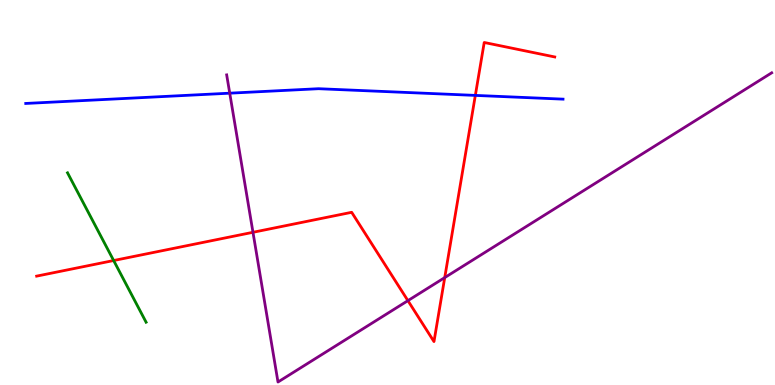[{'lines': ['blue', 'red'], 'intersections': [{'x': 6.13, 'y': 7.52}]}, {'lines': ['green', 'red'], 'intersections': [{'x': 1.47, 'y': 3.23}]}, {'lines': ['purple', 'red'], 'intersections': [{'x': 3.26, 'y': 3.97}, {'x': 5.26, 'y': 2.19}, {'x': 5.74, 'y': 2.79}]}, {'lines': ['blue', 'green'], 'intersections': []}, {'lines': ['blue', 'purple'], 'intersections': [{'x': 2.96, 'y': 7.58}]}, {'lines': ['green', 'purple'], 'intersections': []}]